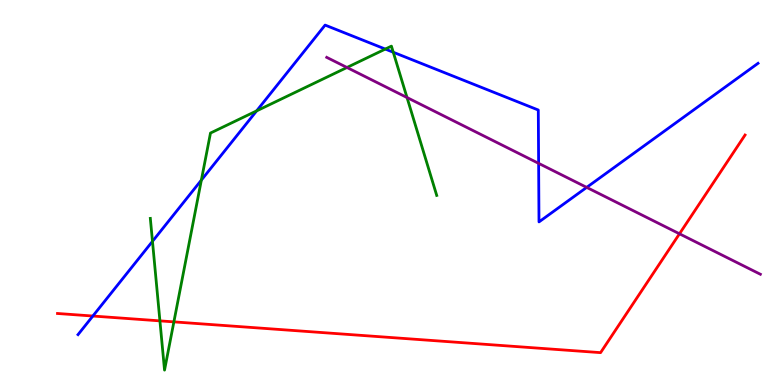[{'lines': ['blue', 'red'], 'intersections': [{'x': 1.2, 'y': 1.79}]}, {'lines': ['green', 'red'], 'intersections': [{'x': 2.06, 'y': 1.67}, {'x': 2.24, 'y': 1.64}]}, {'lines': ['purple', 'red'], 'intersections': [{'x': 8.77, 'y': 3.93}]}, {'lines': ['blue', 'green'], 'intersections': [{'x': 1.97, 'y': 3.73}, {'x': 2.6, 'y': 5.32}, {'x': 3.31, 'y': 7.12}, {'x': 4.97, 'y': 8.73}, {'x': 5.07, 'y': 8.64}]}, {'lines': ['blue', 'purple'], 'intersections': [{'x': 6.95, 'y': 5.76}, {'x': 7.57, 'y': 5.13}]}, {'lines': ['green', 'purple'], 'intersections': [{'x': 4.48, 'y': 8.25}, {'x': 5.25, 'y': 7.47}]}]